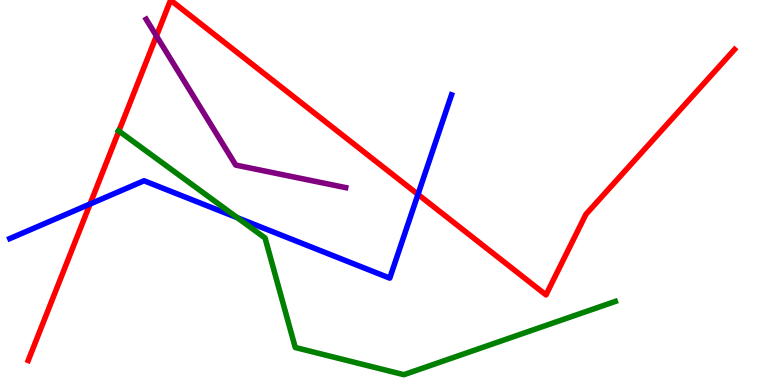[{'lines': ['blue', 'red'], 'intersections': [{'x': 1.16, 'y': 4.7}, {'x': 5.39, 'y': 4.95}]}, {'lines': ['green', 'red'], 'intersections': [{'x': 1.53, 'y': 6.6}]}, {'lines': ['purple', 'red'], 'intersections': [{'x': 2.02, 'y': 9.07}]}, {'lines': ['blue', 'green'], 'intersections': [{'x': 3.06, 'y': 4.34}]}, {'lines': ['blue', 'purple'], 'intersections': []}, {'lines': ['green', 'purple'], 'intersections': []}]